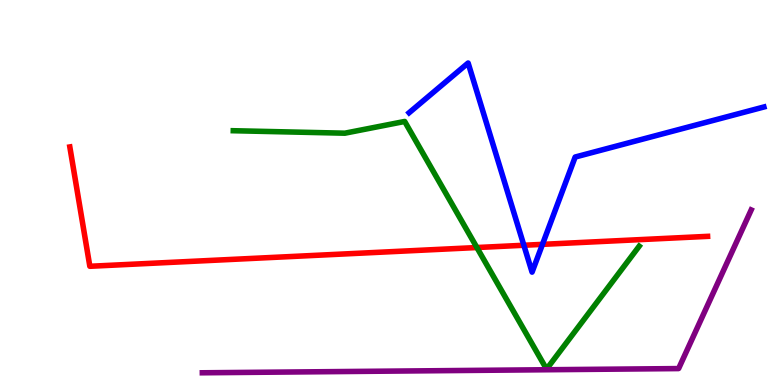[{'lines': ['blue', 'red'], 'intersections': [{'x': 6.76, 'y': 3.63}, {'x': 7.0, 'y': 3.65}]}, {'lines': ['green', 'red'], 'intersections': [{'x': 6.15, 'y': 3.57}]}, {'lines': ['purple', 'red'], 'intersections': []}, {'lines': ['blue', 'green'], 'intersections': []}, {'lines': ['blue', 'purple'], 'intersections': []}, {'lines': ['green', 'purple'], 'intersections': []}]